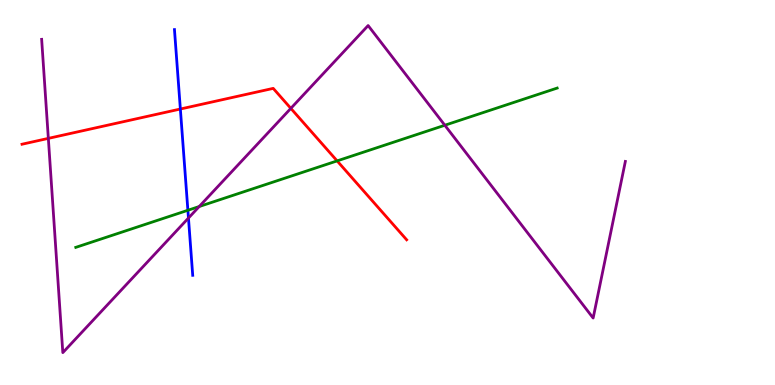[{'lines': ['blue', 'red'], 'intersections': [{'x': 2.33, 'y': 7.17}]}, {'lines': ['green', 'red'], 'intersections': [{'x': 4.35, 'y': 5.82}]}, {'lines': ['purple', 'red'], 'intersections': [{'x': 0.624, 'y': 6.41}, {'x': 3.75, 'y': 7.19}]}, {'lines': ['blue', 'green'], 'intersections': [{'x': 2.42, 'y': 4.54}]}, {'lines': ['blue', 'purple'], 'intersections': [{'x': 2.43, 'y': 4.34}]}, {'lines': ['green', 'purple'], 'intersections': [{'x': 2.57, 'y': 4.64}, {'x': 5.74, 'y': 6.75}]}]